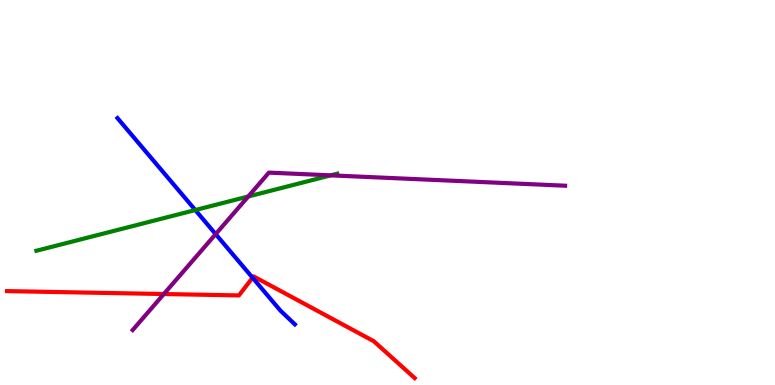[{'lines': ['blue', 'red'], 'intersections': [{'x': 3.26, 'y': 2.79}]}, {'lines': ['green', 'red'], 'intersections': []}, {'lines': ['purple', 'red'], 'intersections': [{'x': 2.11, 'y': 2.36}]}, {'lines': ['blue', 'green'], 'intersections': [{'x': 2.52, 'y': 4.54}]}, {'lines': ['blue', 'purple'], 'intersections': [{'x': 2.78, 'y': 3.92}]}, {'lines': ['green', 'purple'], 'intersections': [{'x': 3.2, 'y': 4.9}, {'x': 4.27, 'y': 5.45}]}]